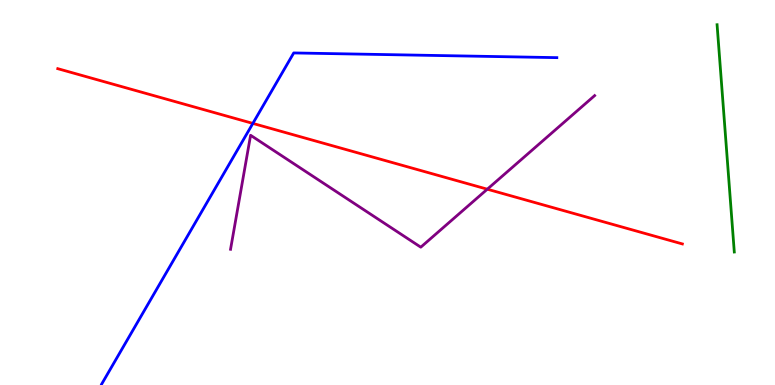[{'lines': ['blue', 'red'], 'intersections': [{'x': 3.26, 'y': 6.79}]}, {'lines': ['green', 'red'], 'intersections': []}, {'lines': ['purple', 'red'], 'intersections': [{'x': 6.29, 'y': 5.09}]}, {'lines': ['blue', 'green'], 'intersections': []}, {'lines': ['blue', 'purple'], 'intersections': []}, {'lines': ['green', 'purple'], 'intersections': []}]